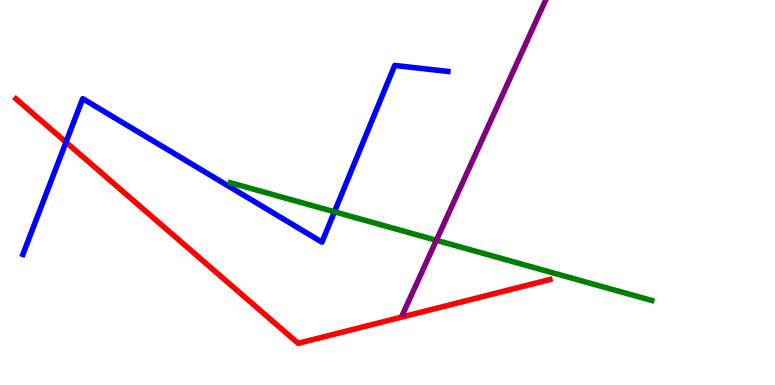[{'lines': ['blue', 'red'], 'intersections': [{'x': 0.852, 'y': 6.31}]}, {'lines': ['green', 'red'], 'intersections': []}, {'lines': ['purple', 'red'], 'intersections': []}, {'lines': ['blue', 'green'], 'intersections': [{'x': 4.32, 'y': 4.5}]}, {'lines': ['blue', 'purple'], 'intersections': []}, {'lines': ['green', 'purple'], 'intersections': [{'x': 5.63, 'y': 3.76}]}]